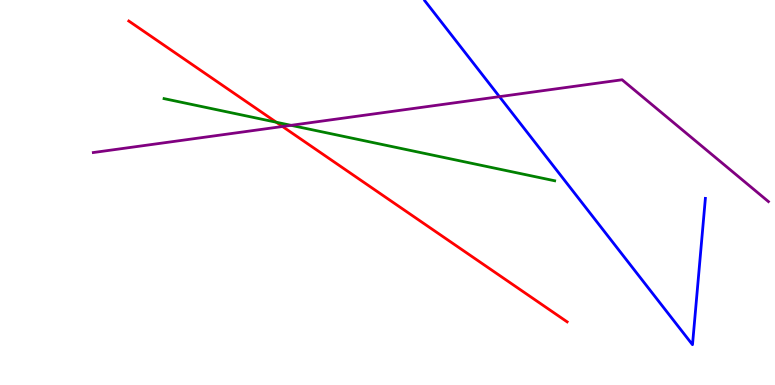[{'lines': ['blue', 'red'], 'intersections': []}, {'lines': ['green', 'red'], 'intersections': [{'x': 3.56, 'y': 6.83}]}, {'lines': ['purple', 'red'], 'intersections': [{'x': 3.65, 'y': 6.71}]}, {'lines': ['blue', 'green'], 'intersections': []}, {'lines': ['blue', 'purple'], 'intersections': [{'x': 6.44, 'y': 7.49}]}, {'lines': ['green', 'purple'], 'intersections': [{'x': 3.76, 'y': 6.74}]}]